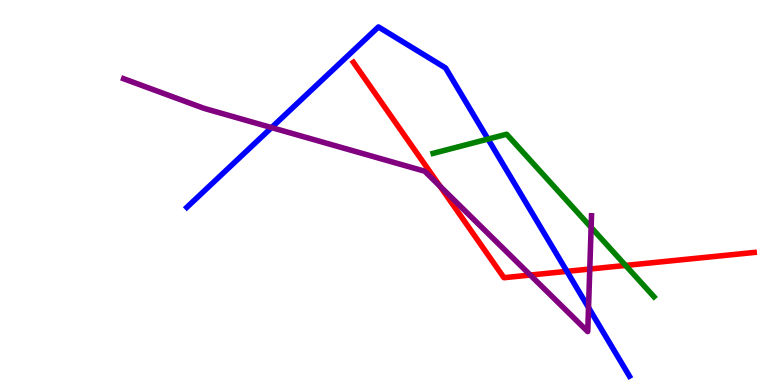[{'lines': ['blue', 'red'], 'intersections': [{'x': 7.32, 'y': 2.95}]}, {'lines': ['green', 'red'], 'intersections': [{'x': 8.07, 'y': 3.11}]}, {'lines': ['purple', 'red'], 'intersections': [{'x': 5.68, 'y': 5.16}, {'x': 6.84, 'y': 2.86}, {'x': 7.61, 'y': 3.01}]}, {'lines': ['blue', 'green'], 'intersections': [{'x': 6.3, 'y': 6.39}]}, {'lines': ['blue', 'purple'], 'intersections': [{'x': 3.5, 'y': 6.69}, {'x': 7.59, 'y': 2.01}]}, {'lines': ['green', 'purple'], 'intersections': [{'x': 7.63, 'y': 4.09}]}]